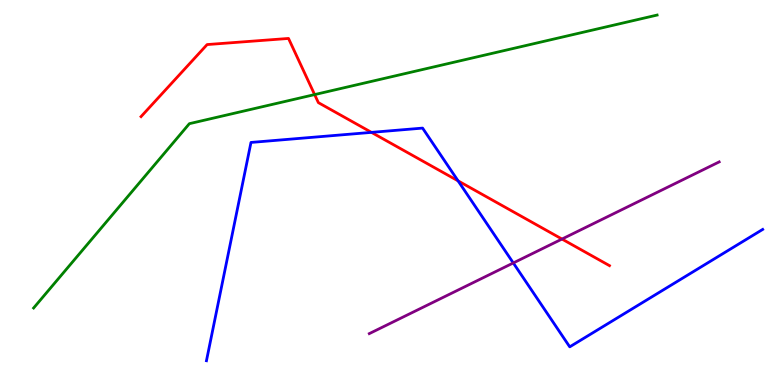[{'lines': ['blue', 'red'], 'intersections': [{'x': 4.79, 'y': 6.56}, {'x': 5.91, 'y': 5.3}]}, {'lines': ['green', 'red'], 'intersections': [{'x': 4.06, 'y': 7.54}]}, {'lines': ['purple', 'red'], 'intersections': [{'x': 7.25, 'y': 3.79}]}, {'lines': ['blue', 'green'], 'intersections': []}, {'lines': ['blue', 'purple'], 'intersections': [{'x': 6.62, 'y': 3.17}]}, {'lines': ['green', 'purple'], 'intersections': []}]